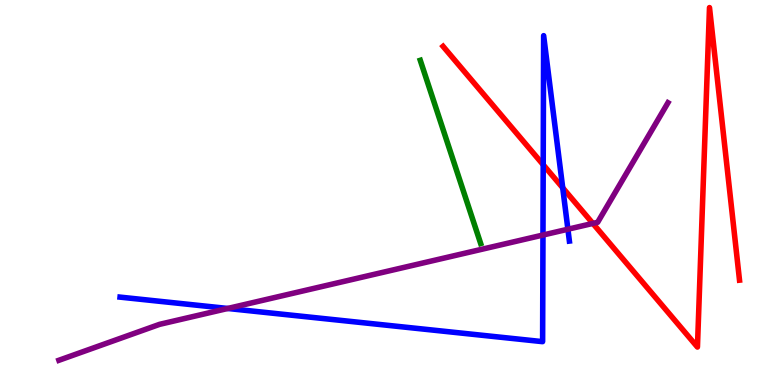[{'lines': ['blue', 'red'], 'intersections': [{'x': 7.01, 'y': 5.72}, {'x': 7.26, 'y': 5.12}]}, {'lines': ['green', 'red'], 'intersections': []}, {'lines': ['purple', 'red'], 'intersections': [{'x': 7.65, 'y': 4.2}]}, {'lines': ['blue', 'green'], 'intersections': []}, {'lines': ['blue', 'purple'], 'intersections': [{'x': 2.94, 'y': 1.99}, {'x': 7.01, 'y': 3.9}, {'x': 7.33, 'y': 4.05}]}, {'lines': ['green', 'purple'], 'intersections': []}]